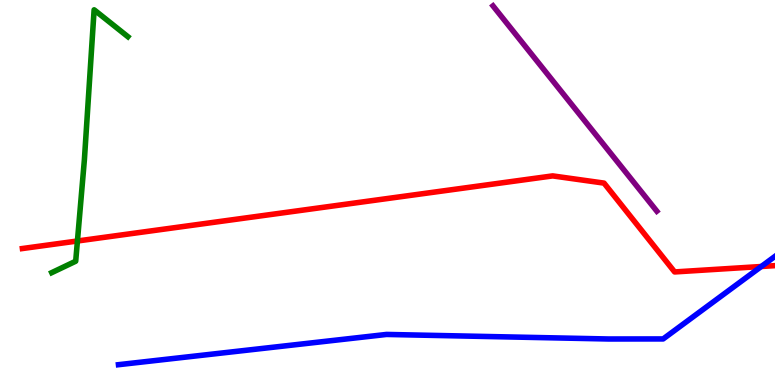[{'lines': ['blue', 'red'], 'intersections': [{'x': 9.82, 'y': 3.08}]}, {'lines': ['green', 'red'], 'intersections': [{'x': 0.999, 'y': 3.74}]}, {'lines': ['purple', 'red'], 'intersections': []}, {'lines': ['blue', 'green'], 'intersections': []}, {'lines': ['blue', 'purple'], 'intersections': []}, {'lines': ['green', 'purple'], 'intersections': []}]